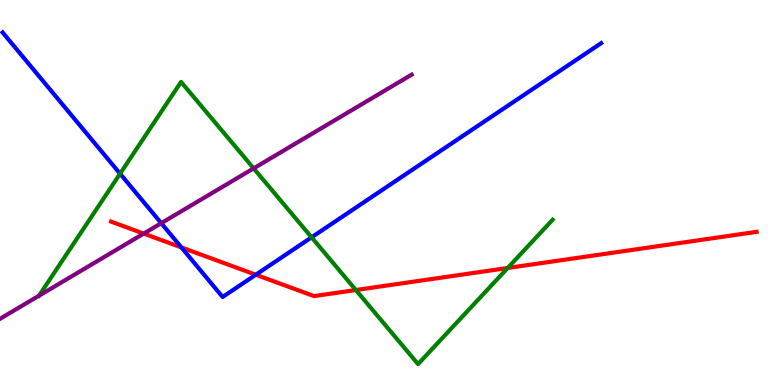[{'lines': ['blue', 'red'], 'intersections': [{'x': 2.34, 'y': 3.57}, {'x': 3.3, 'y': 2.86}]}, {'lines': ['green', 'red'], 'intersections': [{'x': 4.59, 'y': 2.47}, {'x': 6.55, 'y': 3.04}]}, {'lines': ['purple', 'red'], 'intersections': [{'x': 1.85, 'y': 3.93}]}, {'lines': ['blue', 'green'], 'intersections': [{'x': 1.55, 'y': 5.49}, {'x': 4.02, 'y': 3.84}]}, {'lines': ['blue', 'purple'], 'intersections': [{'x': 2.08, 'y': 4.2}]}, {'lines': ['green', 'purple'], 'intersections': [{'x': 0.504, 'y': 2.32}, {'x': 3.27, 'y': 5.63}]}]